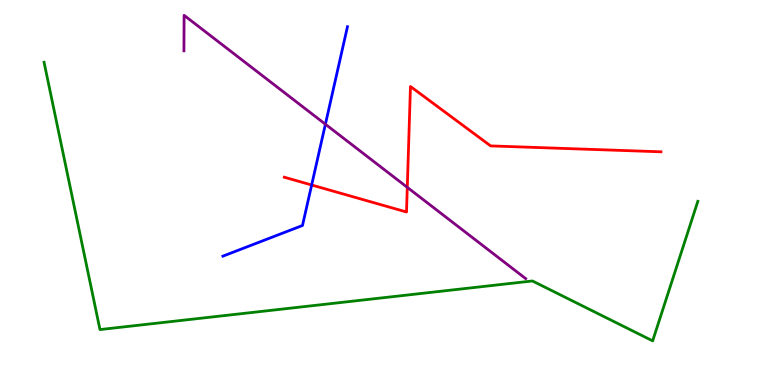[{'lines': ['blue', 'red'], 'intersections': [{'x': 4.02, 'y': 5.19}]}, {'lines': ['green', 'red'], 'intersections': []}, {'lines': ['purple', 'red'], 'intersections': [{'x': 5.26, 'y': 5.13}]}, {'lines': ['blue', 'green'], 'intersections': []}, {'lines': ['blue', 'purple'], 'intersections': [{'x': 4.2, 'y': 6.77}]}, {'lines': ['green', 'purple'], 'intersections': []}]